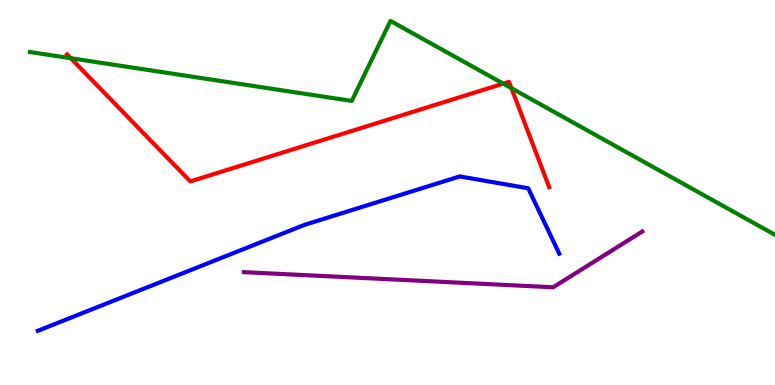[{'lines': ['blue', 'red'], 'intersections': []}, {'lines': ['green', 'red'], 'intersections': [{'x': 0.913, 'y': 8.49}, {'x': 6.49, 'y': 7.83}, {'x': 6.6, 'y': 7.71}]}, {'lines': ['purple', 'red'], 'intersections': []}, {'lines': ['blue', 'green'], 'intersections': []}, {'lines': ['blue', 'purple'], 'intersections': []}, {'lines': ['green', 'purple'], 'intersections': []}]